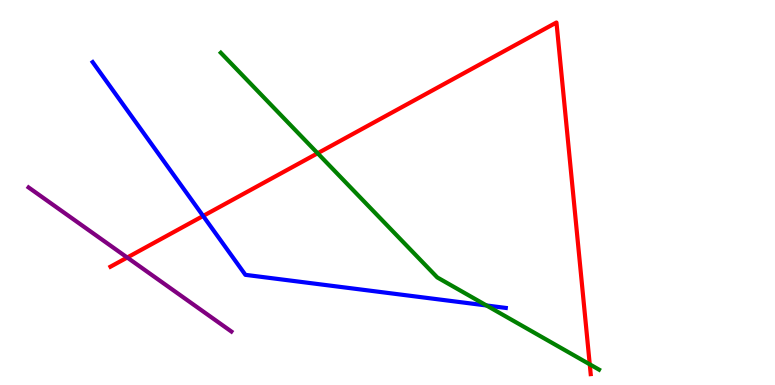[{'lines': ['blue', 'red'], 'intersections': [{'x': 2.62, 'y': 4.39}]}, {'lines': ['green', 'red'], 'intersections': [{'x': 4.1, 'y': 6.02}, {'x': 7.61, 'y': 0.537}]}, {'lines': ['purple', 'red'], 'intersections': [{'x': 1.64, 'y': 3.31}]}, {'lines': ['blue', 'green'], 'intersections': [{'x': 6.28, 'y': 2.07}]}, {'lines': ['blue', 'purple'], 'intersections': []}, {'lines': ['green', 'purple'], 'intersections': []}]